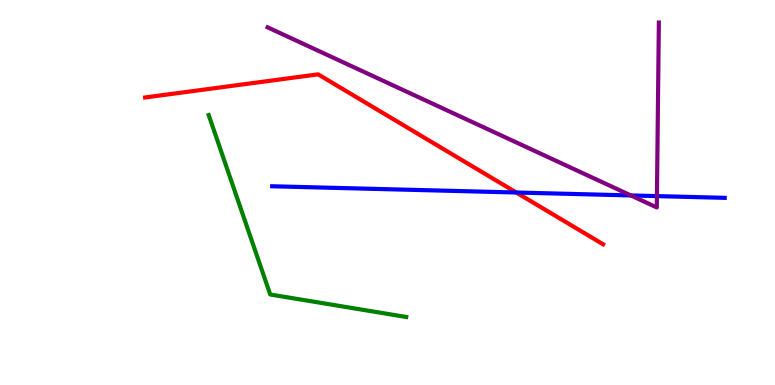[{'lines': ['blue', 'red'], 'intersections': [{'x': 6.66, 'y': 5.0}]}, {'lines': ['green', 'red'], 'intersections': []}, {'lines': ['purple', 'red'], 'intersections': []}, {'lines': ['blue', 'green'], 'intersections': []}, {'lines': ['blue', 'purple'], 'intersections': [{'x': 8.14, 'y': 4.92}, {'x': 8.48, 'y': 4.91}]}, {'lines': ['green', 'purple'], 'intersections': []}]